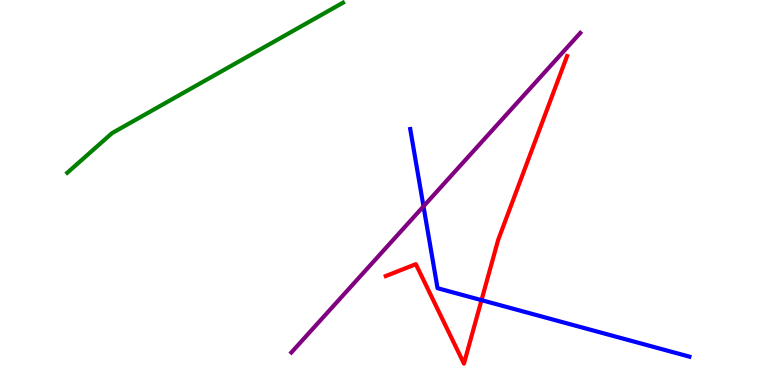[{'lines': ['blue', 'red'], 'intersections': [{'x': 6.21, 'y': 2.2}]}, {'lines': ['green', 'red'], 'intersections': []}, {'lines': ['purple', 'red'], 'intersections': []}, {'lines': ['blue', 'green'], 'intersections': []}, {'lines': ['blue', 'purple'], 'intersections': [{'x': 5.46, 'y': 4.64}]}, {'lines': ['green', 'purple'], 'intersections': []}]